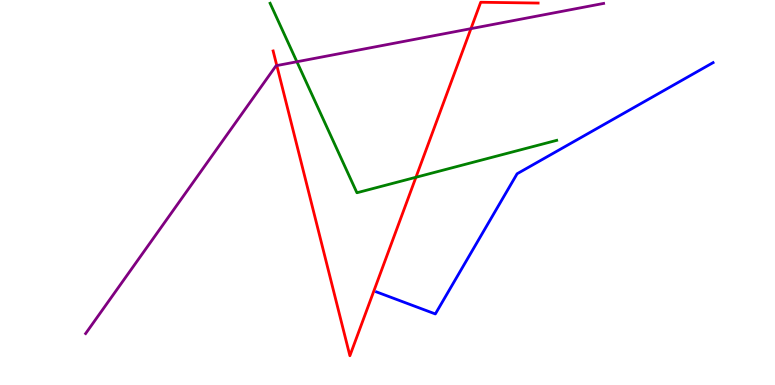[{'lines': ['blue', 'red'], 'intersections': []}, {'lines': ['green', 'red'], 'intersections': [{'x': 5.37, 'y': 5.4}]}, {'lines': ['purple', 'red'], 'intersections': [{'x': 3.57, 'y': 8.3}, {'x': 6.08, 'y': 9.26}]}, {'lines': ['blue', 'green'], 'intersections': []}, {'lines': ['blue', 'purple'], 'intersections': []}, {'lines': ['green', 'purple'], 'intersections': [{'x': 3.83, 'y': 8.4}]}]